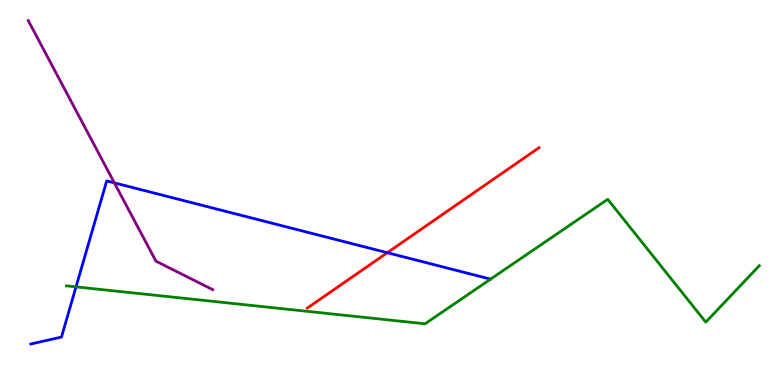[{'lines': ['blue', 'red'], 'intersections': [{'x': 5.0, 'y': 3.44}]}, {'lines': ['green', 'red'], 'intersections': []}, {'lines': ['purple', 'red'], 'intersections': []}, {'lines': ['blue', 'green'], 'intersections': [{'x': 0.981, 'y': 2.55}]}, {'lines': ['blue', 'purple'], 'intersections': [{'x': 1.48, 'y': 5.25}]}, {'lines': ['green', 'purple'], 'intersections': []}]